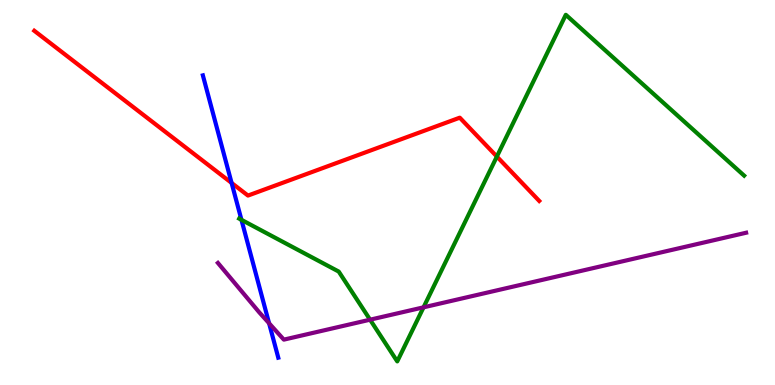[{'lines': ['blue', 'red'], 'intersections': [{'x': 2.99, 'y': 5.25}]}, {'lines': ['green', 'red'], 'intersections': [{'x': 6.41, 'y': 5.93}]}, {'lines': ['purple', 'red'], 'intersections': []}, {'lines': ['blue', 'green'], 'intersections': [{'x': 3.12, 'y': 4.29}]}, {'lines': ['blue', 'purple'], 'intersections': [{'x': 3.47, 'y': 1.6}]}, {'lines': ['green', 'purple'], 'intersections': [{'x': 4.78, 'y': 1.7}, {'x': 5.47, 'y': 2.02}]}]